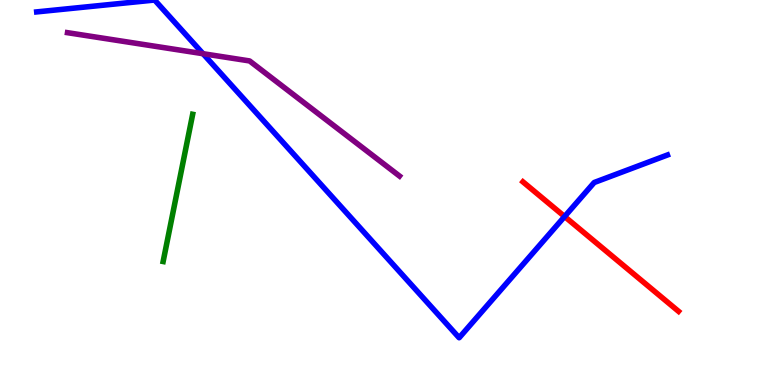[{'lines': ['blue', 'red'], 'intersections': [{'x': 7.29, 'y': 4.38}]}, {'lines': ['green', 'red'], 'intersections': []}, {'lines': ['purple', 'red'], 'intersections': []}, {'lines': ['blue', 'green'], 'intersections': []}, {'lines': ['blue', 'purple'], 'intersections': [{'x': 2.62, 'y': 8.6}]}, {'lines': ['green', 'purple'], 'intersections': []}]